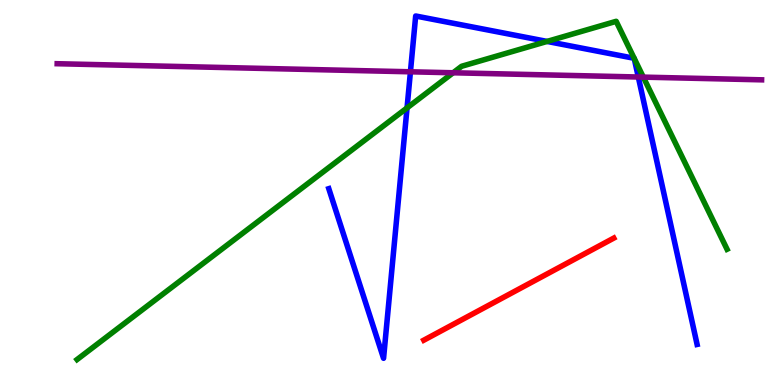[{'lines': ['blue', 'red'], 'intersections': []}, {'lines': ['green', 'red'], 'intersections': []}, {'lines': ['purple', 'red'], 'intersections': []}, {'lines': ['blue', 'green'], 'intersections': [{'x': 5.25, 'y': 7.2}, {'x': 7.06, 'y': 8.92}, {'x': 8.18, 'y': 8.49}, {'x': 8.18, 'y': 8.48}]}, {'lines': ['blue', 'purple'], 'intersections': [{'x': 5.3, 'y': 8.14}, {'x': 8.24, 'y': 8.0}]}, {'lines': ['green', 'purple'], 'intersections': [{'x': 5.85, 'y': 8.11}, {'x': 8.3, 'y': 8.0}]}]